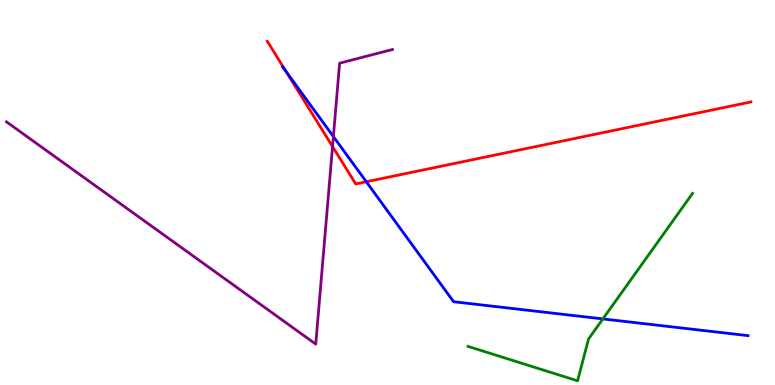[{'lines': ['blue', 'red'], 'intersections': [{'x': 3.69, 'y': 8.14}, {'x': 4.73, 'y': 5.28}]}, {'lines': ['green', 'red'], 'intersections': []}, {'lines': ['purple', 'red'], 'intersections': [{'x': 4.29, 'y': 6.19}]}, {'lines': ['blue', 'green'], 'intersections': [{'x': 7.78, 'y': 1.72}]}, {'lines': ['blue', 'purple'], 'intersections': [{'x': 4.3, 'y': 6.45}]}, {'lines': ['green', 'purple'], 'intersections': []}]